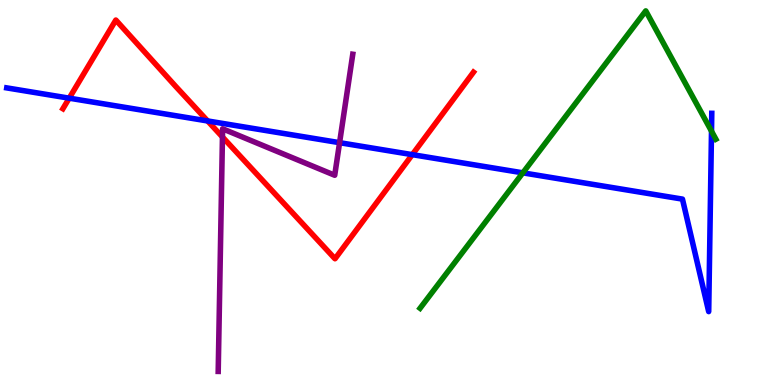[{'lines': ['blue', 'red'], 'intersections': [{'x': 0.893, 'y': 7.45}, {'x': 2.68, 'y': 6.86}, {'x': 5.32, 'y': 5.98}]}, {'lines': ['green', 'red'], 'intersections': []}, {'lines': ['purple', 'red'], 'intersections': [{'x': 2.87, 'y': 6.44}]}, {'lines': ['blue', 'green'], 'intersections': [{'x': 6.75, 'y': 5.51}, {'x': 9.18, 'y': 6.59}]}, {'lines': ['blue', 'purple'], 'intersections': [{'x': 4.38, 'y': 6.29}]}, {'lines': ['green', 'purple'], 'intersections': []}]